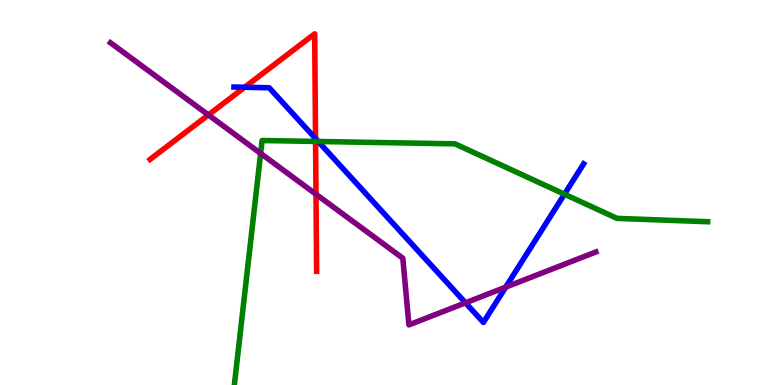[{'lines': ['blue', 'red'], 'intersections': [{'x': 3.16, 'y': 7.73}, {'x': 4.07, 'y': 6.4}]}, {'lines': ['green', 'red'], 'intersections': [{'x': 4.07, 'y': 6.33}]}, {'lines': ['purple', 'red'], 'intersections': [{'x': 2.69, 'y': 7.02}, {'x': 4.08, 'y': 4.96}]}, {'lines': ['blue', 'green'], 'intersections': [{'x': 4.11, 'y': 6.33}, {'x': 7.28, 'y': 4.96}]}, {'lines': ['blue', 'purple'], 'intersections': [{'x': 6.01, 'y': 2.13}, {'x': 6.53, 'y': 2.54}]}, {'lines': ['green', 'purple'], 'intersections': [{'x': 3.36, 'y': 6.02}]}]